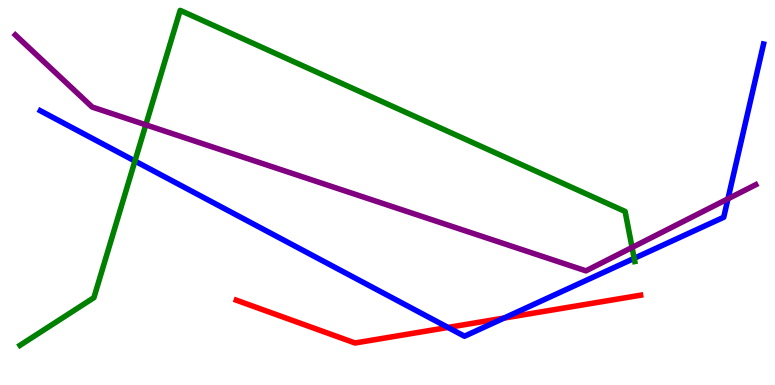[{'lines': ['blue', 'red'], 'intersections': [{'x': 5.78, 'y': 1.49}, {'x': 6.5, 'y': 1.74}]}, {'lines': ['green', 'red'], 'intersections': []}, {'lines': ['purple', 'red'], 'intersections': []}, {'lines': ['blue', 'green'], 'intersections': [{'x': 1.74, 'y': 5.82}, {'x': 8.18, 'y': 3.29}]}, {'lines': ['blue', 'purple'], 'intersections': [{'x': 9.39, 'y': 4.84}]}, {'lines': ['green', 'purple'], 'intersections': [{'x': 1.88, 'y': 6.76}, {'x': 8.16, 'y': 3.57}]}]